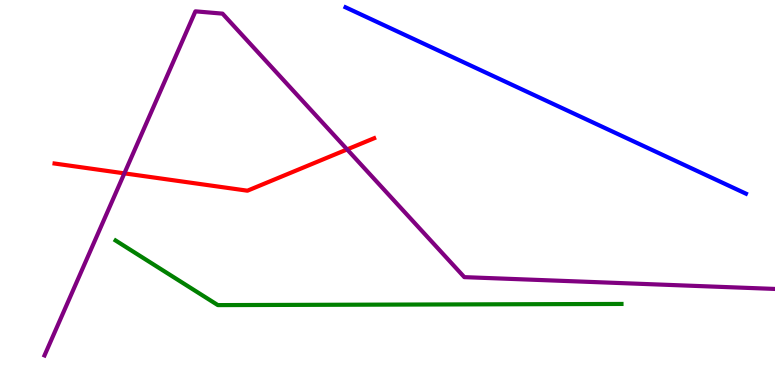[{'lines': ['blue', 'red'], 'intersections': []}, {'lines': ['green', 'red'], 'intersections': []}, {'lines': ['purple', 'red'], 'intersections': [{'x': 1.6, 'y': 5.5}, {'x': 4.48, 'y': 6.12}]}, {'lines': ['blue', 'green'], 'intersections': []}, {'lines': ['blue', 'purple'], 'intersections': []}, {'lines': ['green', 'purple'], 'intersections': []}]